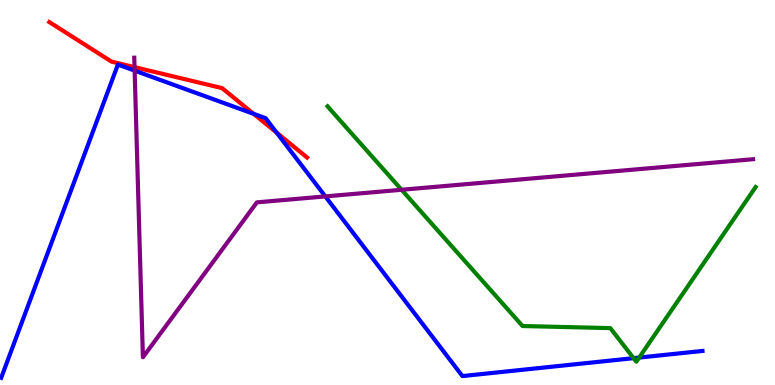[{'lines': ['blue', 'red'], 'intersections': [{'x': 3.27, 'y': 7.04}, {'x': 3.57, 'y': 6.55}]}, {'lines': ['green', 'red'], 'intersections': []}, {'lines': ['purple', 'red'], 'intersections': [{'x': 1.74, 'y': 8.26}]}, {'lines': ['blue', 'green'], 'intersections': [{'x': 8.18, 'y': 0.697}, {'x': 8.25, 'y': 0.712}]}, {'lines': ['blue', 'purple'], 'intersections': [{'x': 1.74, 'y': 8.17}, {'x': 4.2, 'y': 4.9}]}, {'lines': ['green', 'purple'], 'intersections': [{'x': 5.18, 'y': 5.07}]}]